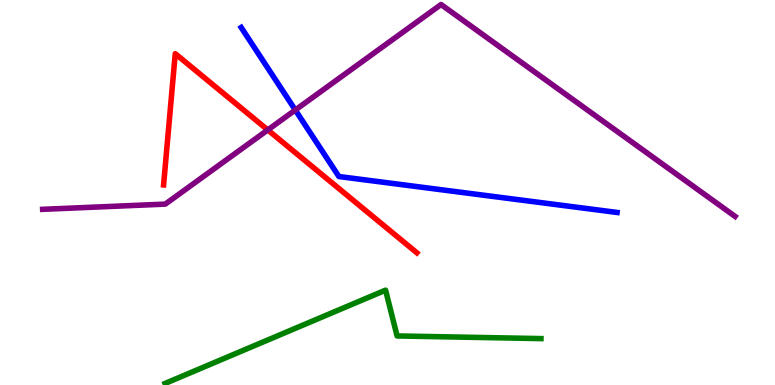[{'lines': ['blue', 'red'], 'intersections': []}, {'lines': ['green', 'red'], 'intersections': []}, {'lines': ['purple', 'red'], 'intersections': [{'x': 3.46, 'y': 6.63}]}, {'lines': ['blue', 'green'], 'intersections': []}, {'lines': ['blue', 'purple'], 'intersections': [{'x': 3.81, 'y': 7.14}]}, {'lines': ['green', 'purple'], 'intersections': []}]